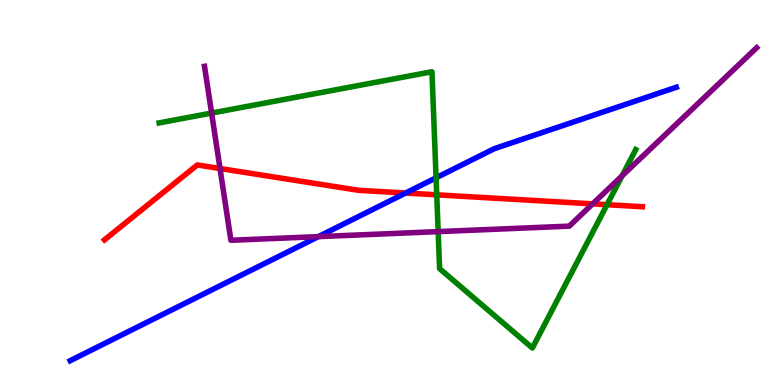[{'lines': ['blue', 'red'], 'intersections': [{'x': 5.23, 'y': 4.99}]}, {'lines': ['green', 'red'], 'intersections': [{'x': 5.64, 'y': 4.94}, {'x': 7.83, 'y': 4.68}]}, {'lines': ['purple', 'red'], 'intersections': [{'x': 2.84, 'y': 5.62}, {'x': 7.65, 'y': 4.7}]}, {'lines': ['blue', 'green'], 'intersections': [{'x': 5.63, 'y': 5.38}]}, {'lines': ['blue', 'purple'], 'intersections': [{'x': 4.11, 'y': 3.85}]}, {'lines': ['green', 'purple'], 'intersections': [{'x': 2.73, 'y': 7.06}, {'x': 5.65, 'y': 3.98}, {'x': 8.03, 'y': 5.43}]}]